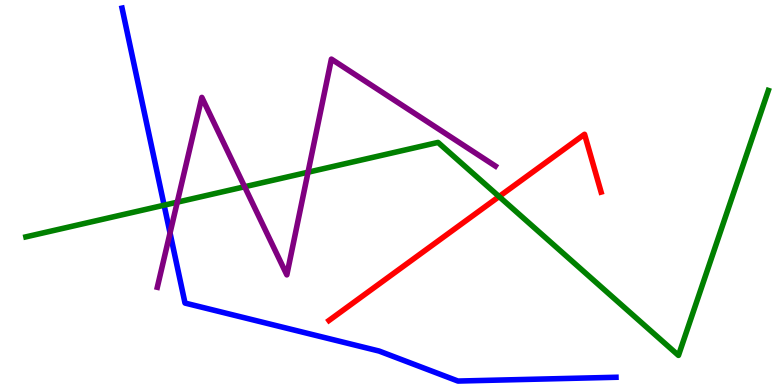[{'lines': ['blue', 'red'], 'intersections': []}, {'lines': ['green', 'red'], 'intersections': [{'x': 6.44, 'y': 4.9}]}, {'lines': ['purple', 'red'], 'intersections': []}, {'lines': ['blue', 'green'], 'intersections': [{'x': 2.12, 'y': 4.67}]}, {'lines': ['blue', 'purple'], 'intersections': [{'x': 2.19, 'y': 3.95}]}, {'lines': ['green', 'purple'], 'intersections': [{'x': 2.29, 'y': 4.75}, {'x': 3.16, 'y': 5.15}, {'x': 3.97, 'y': 5.53}]}]